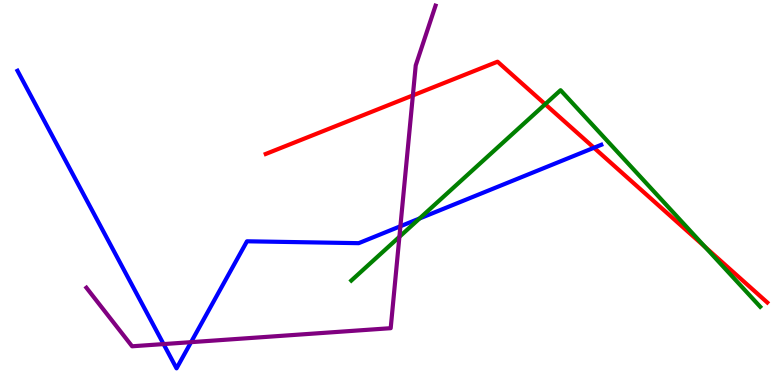[{'lines': ['blue', 'red'], 'intersections': [{'x': 7.66, 'y': 6.16}]}, {'lines': ['green', 'red'], 'intersections': [{'x': 7.03, 'y': 7.29}, {'x': 9.1, 'y': 3.59}]}, {'lines': ['purple', 'red'], 'intersections': [{'x': 5.33, 'y': 7.52}]}, {'lines': ['blue', 'green'], 'intersections': [{'x': 5.41, 'y': 4.32}]}, {'lines': ['blue', 'purple'], 'intersections': [{'x': 2.11, 'y': 1.06}, {'x': 2.47, 'y': 1.11}, {'x': 5.17, 'y': 4.12}]}, {'lines': ['green', 'purple'], 'intersections': [{'x': 5.15, 'y': 3.85}]}]